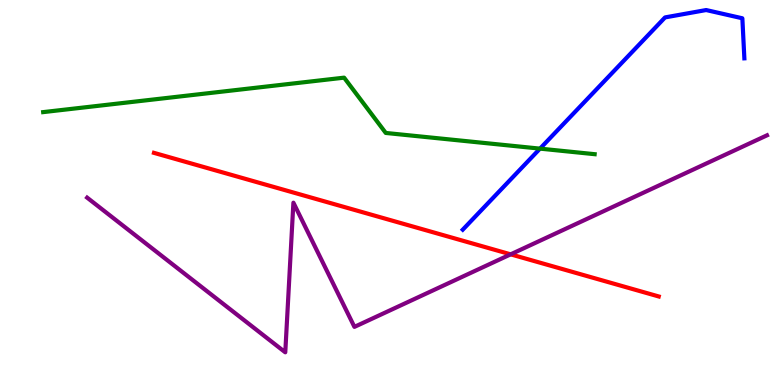[{'lines': ['blue', 'red'], 'intersections': []}, {'lines': ['green', 'red'], 'intersections': []}, {'lines': ['purple', 'red'], 'intersections': [{'x': 6.59, 'y': 3.39}]}, {'lines': ['blue', 'green'], 'intersections': [{'x': 6.97, 'y': 6.14}]}, {'lines': ['blue', 'purple'], 'intersections': []}, {'lines': ['green', 'purple'], 'intersections': []}]